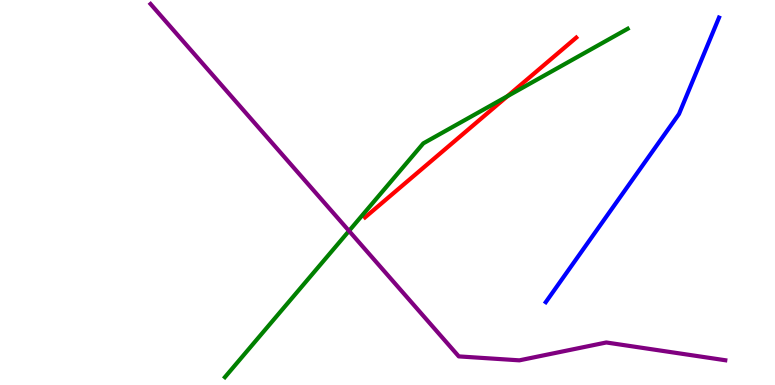[{'lines': ['blue', 'red'], 'intersections': []}, {'lines': ['green', 'red'], 'intersections': [{'x': 6.55, 'y': 7.5}]}, {'lines': ['purple', 'red'], 'intersections': []}, {'lines': ['blue', 'green'], 'intersections': []}, {'lines': ['blue', 'purple'], 'intersections': []}, {'lines': ['green', 'purple'], 'intersections': [{'x': 4.5, 'y': 4.0}]}]